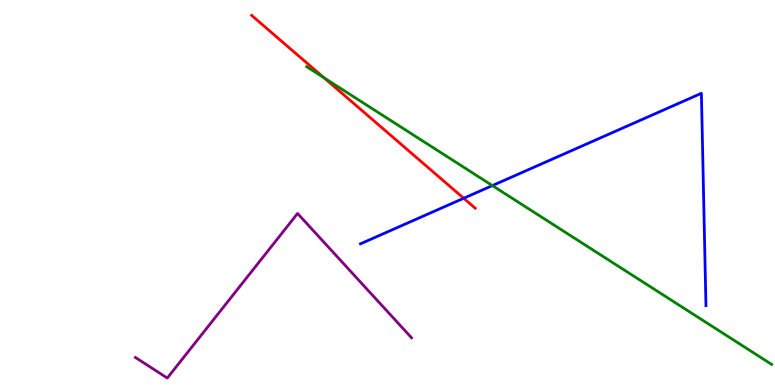[{'lines': ['blue', 'red'], 'intersections': [{'x': 5.98, 'y': 4.85}]}, {'lines': ['green', 'red'], 'intersections': [{'x': 4.18, 'y': 7.98}]}, {'lines': ['purple', 'red'], 'intersections': []}, {'lines': ['blue', 'green'], 'intersections': [{'x': 6.35, 'y': 5.18}]}, {'lines': ['blue', 'purple'], 'intersections': []}, {'lines': ['green', 'purple'], 'intersections': []}]